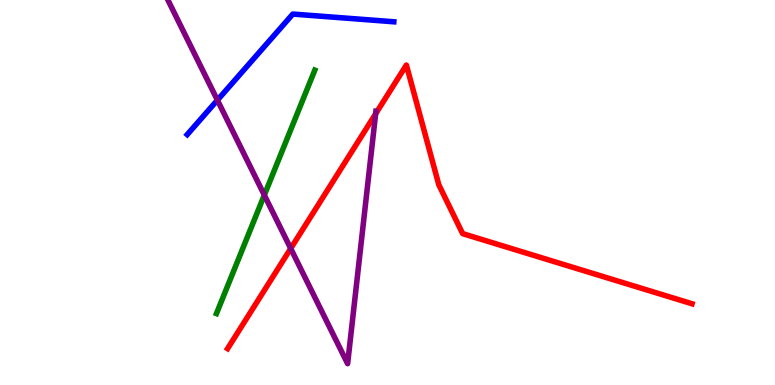[{'lines': ['blue', 'red'], 'intersections': []}, {'lines': ['green', 'red'], 'intersections': []}, {'lines': ['purple', 'red'], 'intersections': [{'x': 3.75, 'y': 3.55}, {'x': 4.85, 'y': 7.04}]}, {'lines': ['blue', 'green'], 'intersections': []}, {'lines': ['blue', 'purple'], 'intersections': [{'x': 2.81, 'y': 7.4}]}, {'lines': ['green', 'purple'], 'intersections': [{'x': 3.41, 'y': 4.93}]}]